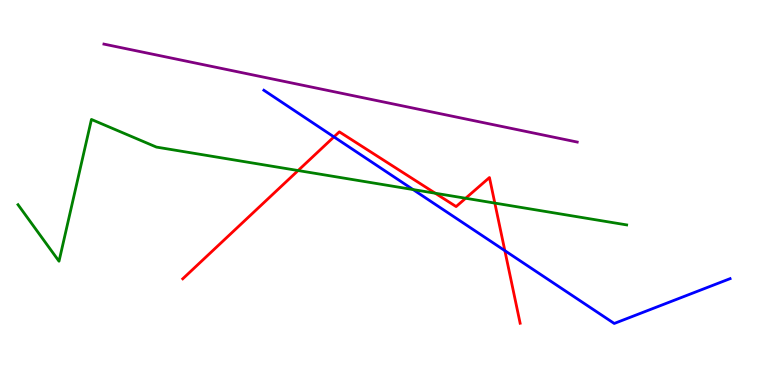[{'lines': ['blue', 'red'], 'intersections': [{'x': 4.31, 'y': 6.44}, {'x': 6.51, 'y': 3.49}]}, {'lines': ['green', 'red'], 'intersections': [{'x': 3.85, 'y': 5.57}, {'x': 5.62, 'y': 4.98}, {'x': 6.01, 'y': 4.85}, {'x': 6.38, 'y': 4.72}]}, {'lines': ['purple', 'red'], 'intersections': []}, {'lines': ['blue', 'green'], 'intersections': [{'x': 5.33, 'y': 5.08}]}, {'lines': ['blue', 'purple'], 'intersections': []}, {'lines': ['green', 'purple'], 'intersections': []}]